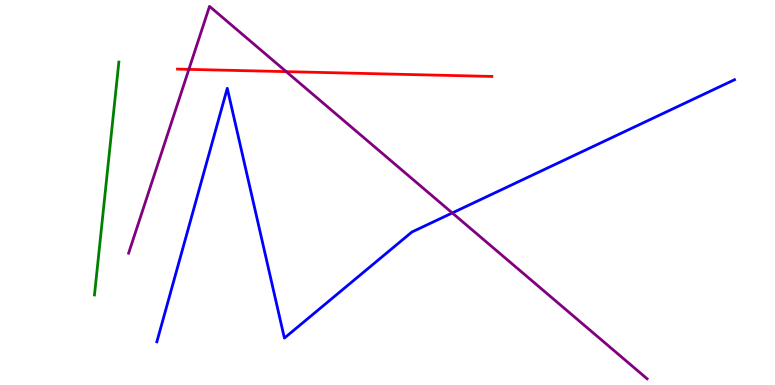[{'lines': ['blue', 'red'], 'intersections': []}, {'lines': ['green', 'red'], 'intersections': []}, {'lines': ['purple', 'red'], 'intersections': [{'x': 2.44, 'y': 8.2}, {'x': 3.69, 'y': 8.14}]}, {'lines': ['blue', 'green'], 'intersections': []}, {'lines': ['blue', 'purple'], 'intersections': [{'x': 5.84, 'y': 4.47}]}, {'lines': ['green', 'purple'], 'intersections': []}]